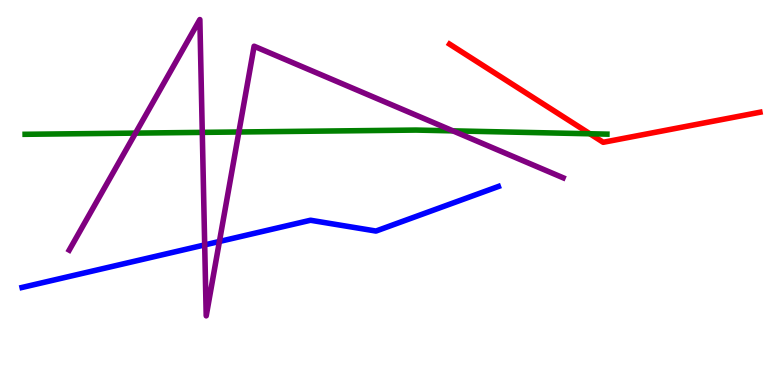[{'lines': ['blue', 'red'], 'intersections': []}, {'lines': ['green', 'red'], 'intersections': [{'x': 7.61, 'y': 6.53}]}, {'lines': ['purple', 'red'], 'intersections': []}, {'lines': ['blue', 'green'], 'intersections': []}, {'lines': ['blue', 'purple'], 'intersections': [{'x': 2.64, 'y': 3.64}, {'x': 2.83, 'y': 3.73}]}, {'lines': ['green', 'purple'], 'intersections': [{'x': 1.75, 'y': 6.54}, {'x': 2.61, 'y': 6.56}, {'x': 3.08, 'y': 6.57}, {'x': 5.84, 'y': 6.6}]}]